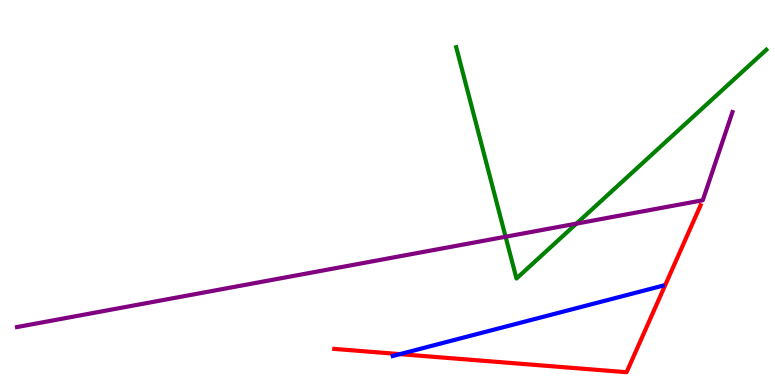[{'lines': ['blue', 'red'], 'intersections': [{'x': 5.16, 'y': 0.802}]}, {'lines': ['green', 'red'], 'intersections': []}, {'lines': ['purple', 'red'], 'intersections': []}, {'lines': ['blue', 'green'], 'intersections': []}, {'lines': ['blue', 'purple'], 'intersections': []}, {'lines': ['green', 'purple'], 'intersections': [{'x': 6.52, 'y': 3.85}, {'x': 7.44, 'y': 4.19}]}]